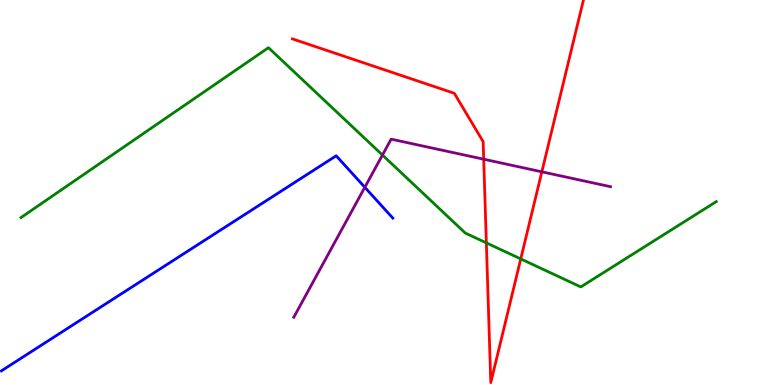[{'lines': ['blue', 'red'], 'intersections': []}, {'lines': ['green', 'red'], 'intersections': [{'x': 6.28, 'y': 3.69}, {'x': 6.72, 'y': 3.27}]}, {'lines': ['purple', 'red'], 'intersections': [{'x': 6.24, 'y': 5.86}, {'x': 6.99, 'y': 5.54}]}, {'lines': ['blue', 'green'], 'intersections': []}, {'lines': ['blue', 'purple'], 'intersections': [{'x': 4.71, 'y': 5.14}]}, {'lines': ['green', 'purple'], 'intersections': [{'x': 4.93, 'y': 5.97}]}]